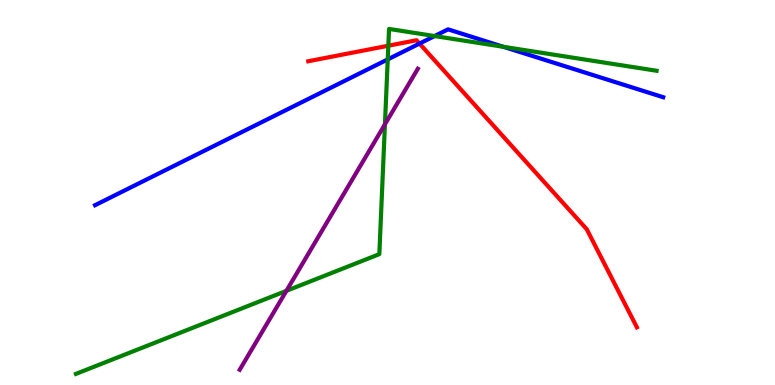[{'lines': ['blue', 'red'], 'intersections': [{'x': 5.41, 'y': 8.87}]}, {'lines': ['green', 'red'], 'intersections': [{'x': 5.01, 'y': 8.81}]}, {'lines': ['purple', 'red'], 'intersections': []}, {'lines': ['blue', 'green'], 'intersections': [{'x': 5.0, 'y': 8.46}, {'x': 5.61, 'y': 9.06}, {'x': 6.5, 'y': 8.78}]}, {'lines': ['blue', 'purple'], 'intersections': []}, {'lines': ['green', 'purple'], 'intersections': [{'x': 3.7, 'y': 2.45}, {'x': 4.97, 'y': 6.77}]}]